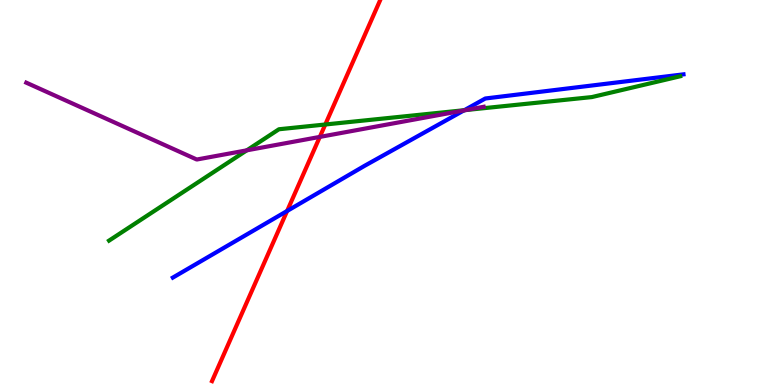[{'lines': ['blue', 'red'], 'intersections': [{'x': 3.7, 'y': 4.52}]}, {'lines': ['green', 'red'], 'intersections': [{'x': 4.2, 'y': 6.77}]}, {'lines': ['purple', 'red'], 'intersections': [{'x': 4.13, 'y': 6.44}]}, {'lines': ['blue', 'green'], 'intersections': [{'x': 5.99, 'y': 7.14}]}, {'lines': ['blue', 'purple'], 'intersections': [{'x': 5.99, 'y': 7.13}]}, {'lines': ['green', 'purple'], 'intersections': [{'x': 3.18, 'y': 6.1}, {'x': 6.01, 'y': 7.14}]}]